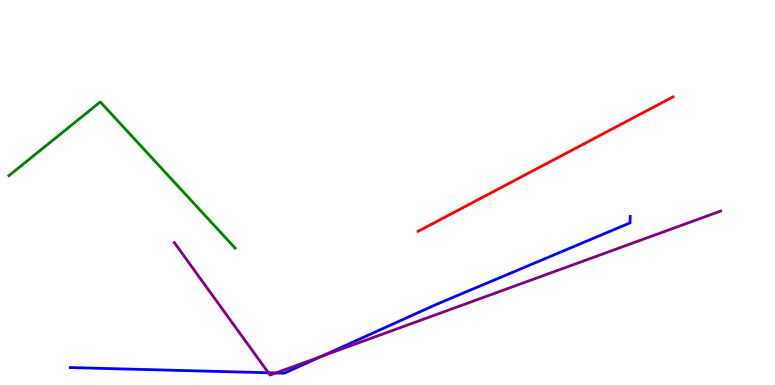[{'lines': ['blue', 'red'], 'intersections': []}, {'lines': ['green', 'red'], 'intersections': []}, {'lines': ['purple', 'red'], 'intersections': []}, {'lines': ['blue', 'green'], 'intersections': []}, {'lines': ['blue', 'purple'], 'intersections': [{'x': 3.46, 'y': 0.318}, {'x': 3.56, 'y': 0.313}, {'x': 4.15, 'y': 0.744}]}, {'lines': ['green', 'purple'], 'intersections': []}]